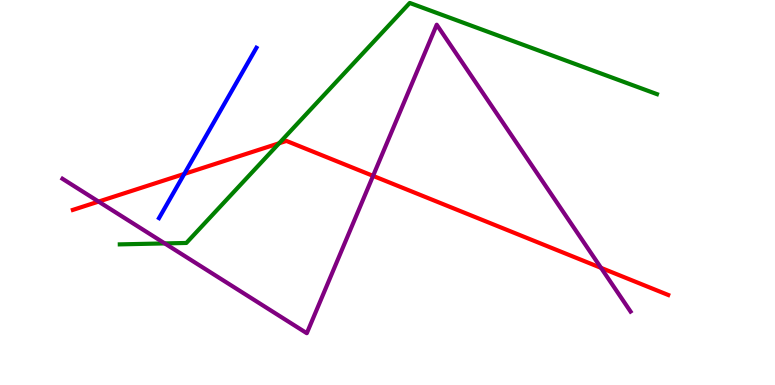[{'lines': ['blue', 'red'], 'intersections': [{'x': 2.38, 'y': 5.48}]}, {'lines': ['green', 'red'], 'intersections': [{'x': 3.6, 'y': 6.28}]}, {'lines': ['purple', 'red'], 'intersections': [{'x': 1.27, 'y': 4.76}, {'x': 4.81, 'y': 5.43}, {'x': 7.76, 'y': 3.04}]}, {'lines': ['blue', 'green'], 'intersections': []}, {'lines': ['blue', 'purple'], 'intersections': []}, {'lines': ['green', 'purple'], 'intersections': [{'x': 2.13, 'y': 3.68}]}]